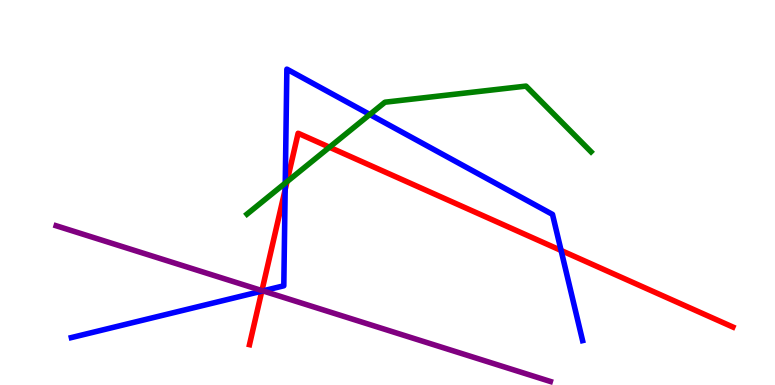[{'lines': ['blue', 'red'], 'intersections': [{'x': 3.38, 'y': 2.44}, {'x': 3.68, 'y': 5.08}, {'x': 7.24, 'y': 3.49}]}, {'lines': ['green', 'red'], 'intersections': [{'x': 3.7, 'y': 5.28}, {'x': 4.25, 'y': 6.18}]}, {'lines': ['purple', 'red'], 'intersections': [{'x': 3.38, 'y': 2.45}]}, {'lines': ['blue', 'green'], 'intersections': [{'x': 3.68, 'y': 5.24}, {'x': 4.77, 'y': 7.03}]}, {'lines': ['blue', 'purple'], 'intersections': [{'x': 3.39, 'y': 2.44}]}, {'lines': ['green', 'purple'], 'intersections': []}]